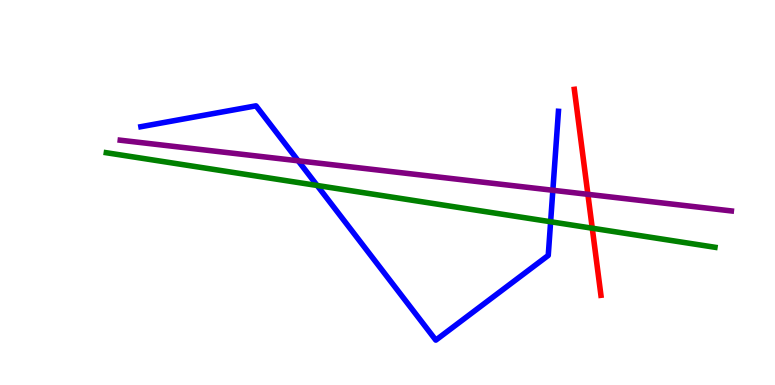[{'lines': ['blue', 'red'], 'intersections': []}, {'lines': ['green', 'red'], 'intersections': [{'x': 7.64, 'y': 4.07}]}, {'lines': ['purple', 'red'], 'intersections': [{'x': 7.59, 'y': 4.95}]}, {'lines': ['blue', 'green'], 'intersections': [{'x': 4.09, 'y': 5.18}, {'x': 7.1, 'y': 4.24}]}, {'lines': ['blue', 'purple'], 'intersections': [{'x': 3.85, 'y': 5.82}, {'x': 7.13, 'y': 5.06}]}, {'lines': ['green', 'purple'], 'intersections': []}]